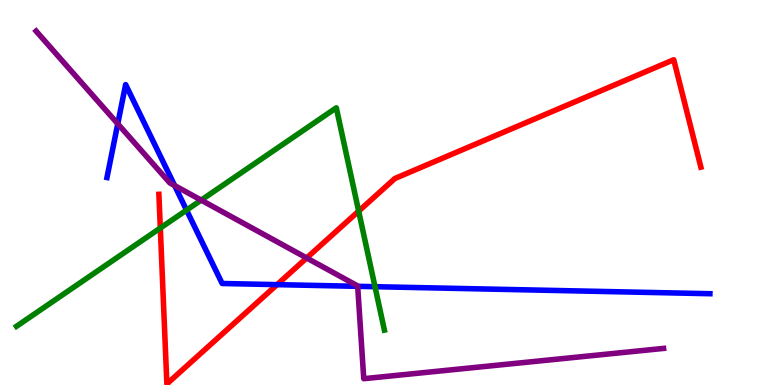[{'lines': ['blue', 'red'], 'intersections': [{'x': 3.57, 'y': 2.61}]}, {'lines': ['green', 'red'], 'intersections': [{'x': 2.07, 'y': 4.08}, {'x': 4.63, 'y': 4.52}]}, {'lines': ['purple', 'red'], 'intersections': [{'x': 3.96, 'y': 3.3}]}, {'lines': ['blue', 'green'], 'intersections': [{'x': 2.41, 'y': 4.54}, {'x': 4.84, 'y': 2.55}]}, {'lines': ['blue', 'purple'], 'intersections': [{'x': 1.52, 'y': 6.78}, {'x': 2.25, 'y': 5.18}, {'x': 4.62, 'y': 2.56}]}, {'lines': ['green', 'purple'], 'intersections': [{'x': 2.6, 'y': 4.8}]}]